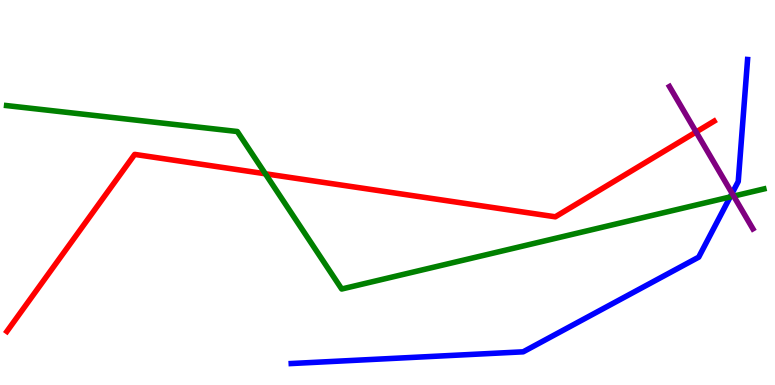[{'lines': ['blue', 'red'], 'intersections': []}, {'lines': ['green', 'red'], 'intersections': [{'x': 3.42, 'y': 5.49}]}, {'lines': ['purple', 'red'], 'intersections': [{'x': 8.98, 'y': 6.57}]}, {'lines': ['blue', 'green'], 'intersections': [{'x': 9.42, 'y': 4.88}]}, {'lines': ['blue', 'purple'], 'intersections': [{'x': 9.45, 'y': 4.98}]}, {'lines': ['green', 'purple'], 'intersections': [{'x': 9.47, 'y': 4.91}]}]